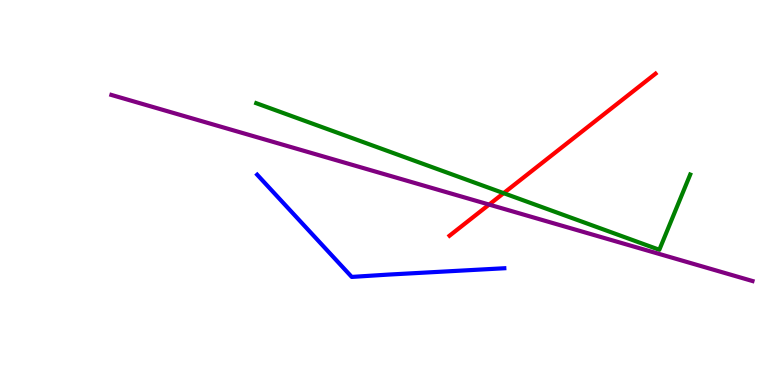[{'lines': ['blue', 'red'], 'intersections': []}, {'lines': ['green', 'red'], 'intersections': [{'x': 6.5, 'y': 4.98}]}, {'lines': ['purple', 'red'], 'intersections': [{'x': 6.31, 'y': 4.69}]}, {'lines': ['blue', 'green'], 'intersections': []}, {'lines': ['blue', 'purple'], 'intersections': []}, {'lines': ['green', 'purple'], 'intersections': []}]